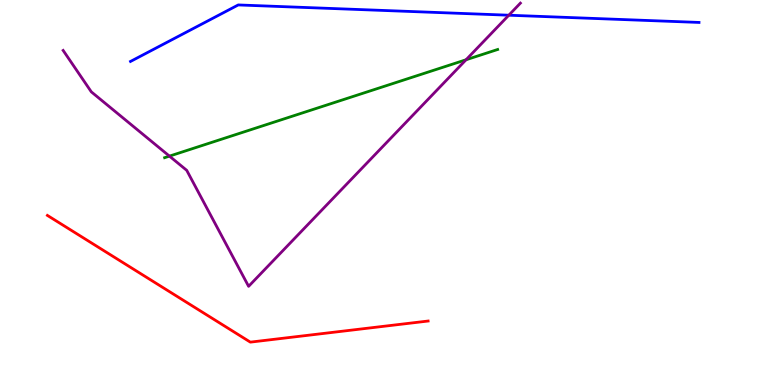[{'lines': ['blue', 'red'], 'intersections': []}, {'lines': ['green', 'red'], 'intersections': []}, {'lines': ['purple', 'red'], 'intersections': []}, {'lines': ['blue', 'green'], 'intersections': []}, {'lines': ['blue', 'purple'], 'intersections': [{'x': 6.57, 'y': 9.6}]}, {'lines': ['green', 'purple'], 'intersections': [{'x': 2.19, 'y': 5.94}, {'x': 6.01, 'y': 8.45}]}]